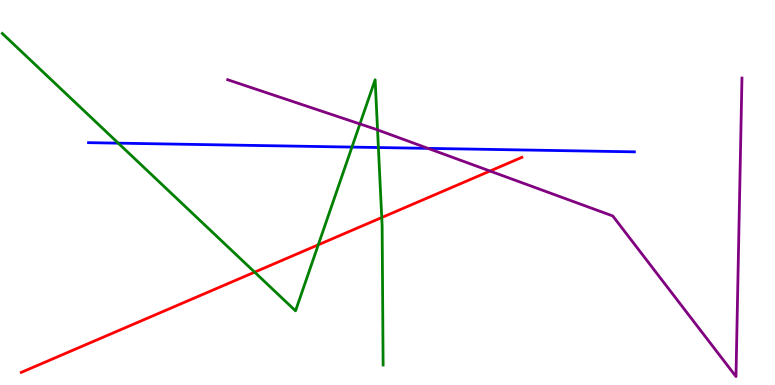[{'lines': ['blue', 'red'], 'intersections': []}, {'lines': ['green', 'red'], 'intersections': [{'x': 3.29, 'y': 2.93}, {'x': 4.11, 'y': 3.64}, {'x': 4.93, 'y': 4.35}]}, {'lines': ['purple', 'red'], 'intersections': [{'x': 6.32, 'y': 5.56}]}, {'lines': ['blue', 'green'], 'intersections': [{'x': 1.53, 'y': 6.28}, {'x': 4.54, 'y': 6.18}, {'x': 4.88, 'y': 6.17}]}, {'lines': ['blue', 'purple'], 'intersections': [{'x': 5.52, 'y': 6.15}]}, {'lines': ['green', 'purple'], 'intersections': [{'x': 4.64, 'y': 6.78}, {'x': 4.87, 'y': 6.63}]}]